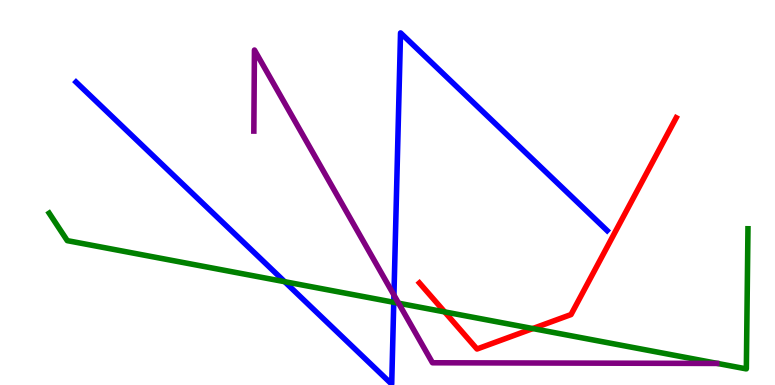[{'lines': ['blue', 'red'], 'intersections': []}, {'lines': ['green', 'red'], 'intersections': [{'x': 5.74, 'y': 1.9}, {'x': 6.87, 'y': 1.47}]}, {'lines': ['purple', 'red'], 'intersections': []}, {'lines': ['blue', 'green'], 'intersections': [{'x': 3.67, 'y': 2.68}, {'x': 5.08, 'y': 2.15}]}, {'lines': ['blue', 'purple'], 'intersections': [{'x': 5.08, 'y': 2.34}]}, {'lines': ['green', 'purple'], 'intersections': [{'x': 5.14, 'y': 2.12}]}]